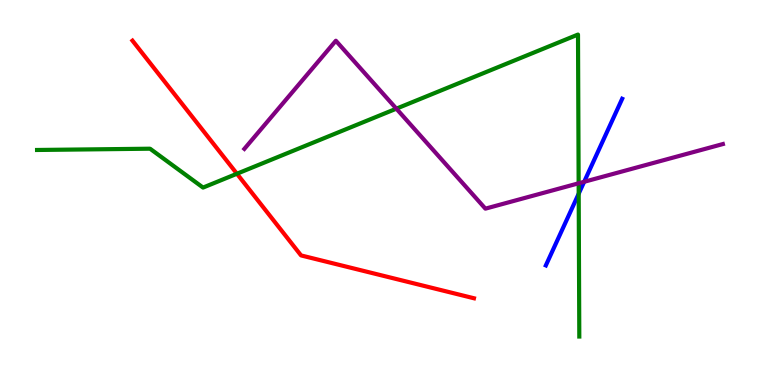[{'lines': ['blue', 'red'], 'intersections': []}, {'lines': ['green', 'red'], 'intersections': [{'x': 3.06, 'y': 5.49}]}, {'lines': ['purple', 'red'], 'intersections': []}, {'lines': ['blue', 'green'], 'intersections': [{'x': 7.47, 'y': 4.97}]}, {'lines': ['blue', 'purple'], 'intersections': [{'x': 7.54, 'y': 5.28}]}, {'lines': ['green', 'purple'], 'intersections': [{'x': 5.11, 'y': 7.18}, {'x': 7.47, 'y': 5.24}]}]